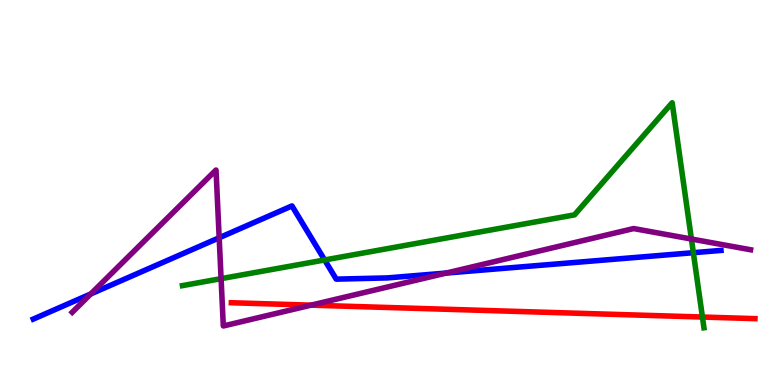[{'lines': ['blue', 'red'], 'intersections': []}, {'lines': ['green', 'red'], 'intersections': [{'x': 9.06, 'y': 1.77}]}, {'lines': ['purple', 'red'], 'intersections': [{'x': 4.01, 'y': 2.07}]}, {'lines': ['blue', 'green'], 'intersections': [{'x': 4.19, 'y': 3.25}, {'x': 8.95, 'y': 3.44}]}, {'lines': ['blue', 'purple'], 'intersections': [{'x': 1.17, 'y': 2.36}, {'x': 2.83, 'y': 3.82}, {'x': 5.76, 'y': 2.91}]}, {'lines': ['green', 'purple'], 'intersections': [{'x': 2.85, 'y': 2.76}, {'x': 8.92, 'y': 3.79}]}]